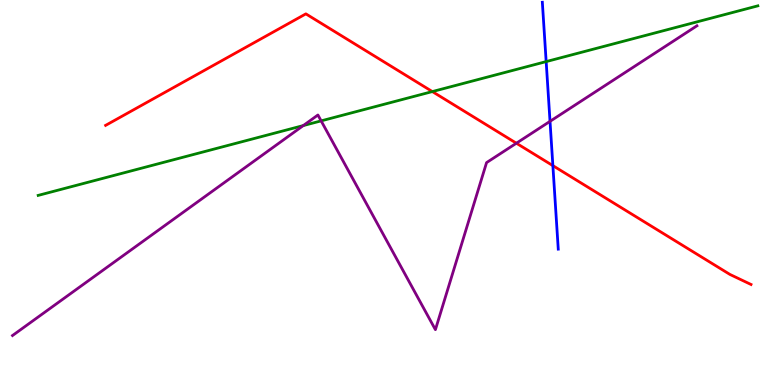[{'lines': ['blue', 'red'], 'intersections': [{'x': 7.13, 'y': 5.7}]}, {'lines': ['green', 'red'], 'intersections': [{'x': 5.58, 'y': 7.62}]}, {'lines': ['purple', 'red'], 'intersections': [{'x': 6.66, 'y': 6.28}]}, {'lines': ['blue', 'green'], 'intersections': [{'x': 7.05, 'y': 8.4}]}, {'lines': ['blue', 'purple'], 'intersections': [{'x': 7.1, 'y': 6.85}]}, {'lines': ['green', 'purple'], 'intersections': [{'x': 3.91, 'y': 6.74}, {'x': 4.14, 'y': 6.86}]}]